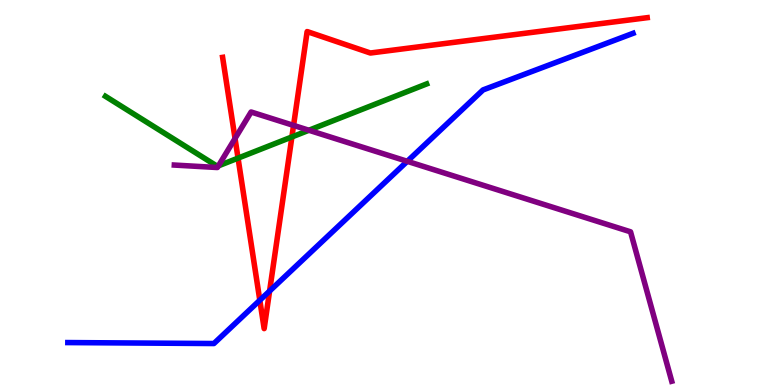[{'lines': ['blue', 'red'], 'intersections': [{'x': 3.35, 'y': 2.2}, {'x': 3.48, 'y': 2.44}]}, {'lines': ['green', 'red'], 'intersections': [{'x': 3.07, 'y': 5.89}, {'x': 3.77, 'y': 6.44}]}, {'lines': ['purple', 'red'], 'intersections': [{'x': 3.03, 'y': 6.4}, {'x': 3.79, 'y': 6.74}]}, {'lines': ['blue', 'green'], 'intersections': []}, {'lines': ['blue', 'purple'], 'intersections': [{'x': 5.26, 'y': 5.81}]}, {'lines': ['green', 'purple'], 'intersections': [{'x': 2.82, 'y': 5.69}, {'x': 3.99, 'y': 6.62}]}]